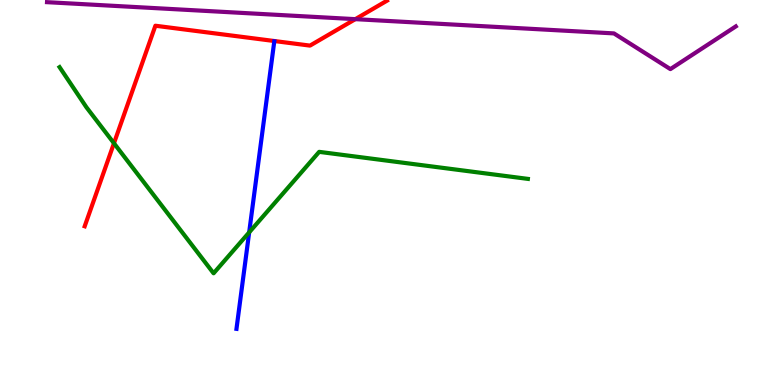[{'lines': ['blue', 'red'], 'intersections': []}, {'lines': ['green', 'red'], 'intersections': [{'x': 1.47, 'y': 6.28}]}, {'lines': ['purple', 'red'], 'intersections': [{'x': 4.58, 'y': 9.5}]}, {'lines': ['blue', 'green'], 'intersections': [{'x': 3.22, 'y': 3.96}]}, {'lines': ['blue', 'purple'], 'intersections': []}, {'lines': ['green', 'purple'], 'intersections': []}]